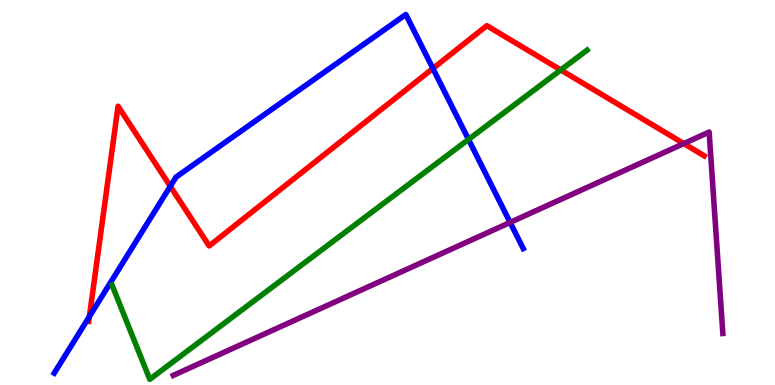[{'lines': ['blue', 'red'], 'intersections': [{'x': 1.15, 'y': 1.78}, {'x': 2.2, 'y': 5.16}, {'x': 5.59, 'y': 8.22}]}, {'lines': ['green', 'red'], 'intersections': [{'x': 7.24, 'y': 8.18}]}, {'lines': ['purple', 'red'], 'intersections': [{'x': 8.82, 'y': 6.27}]}, {'lines': ['blue', 'green'], 'intersections': [{'x': 6.05, 'y': 6.38}]}, {'lines': ['blue', 'purple'], 'intersections': [{'x': 6.58, 'y': 4.22}]}, {'lines': ['green', 'purple'], 'intersections': []}]